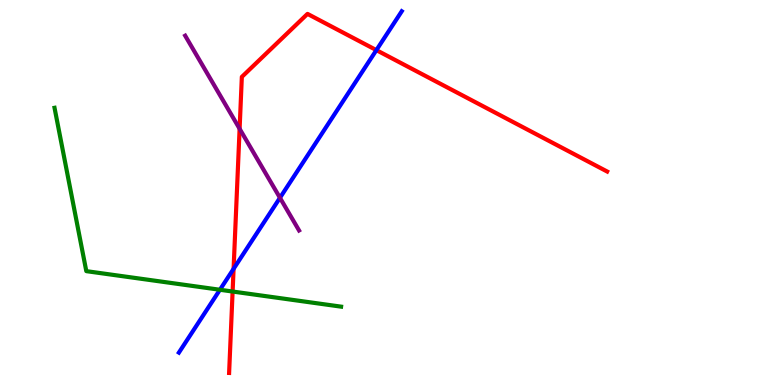[{'lines': ['blue', 'red'], 'intersections': [{'x': 3.01, 'y': 3.02}, {'x': 4.86, 'y': 8.7}]}, {'lines': ['green', 'red'], 'intersections': [{'x': 3.0, 'y': 2.43}]}, {'lines': ['purple', 'red'], 'intersections': [{'x': 3.09, 'y': 6.65}]}, {'lines': ['blue', 'green'], 'intersections': [{'x': 2.84, 'y': 2.47}]}, {'lines': ['blue', 'purple'], 'intersections': [{'x': 3.61, 'y': 4.86}]}, {'lines': ['green', 'purple'], 'intersections': []}]